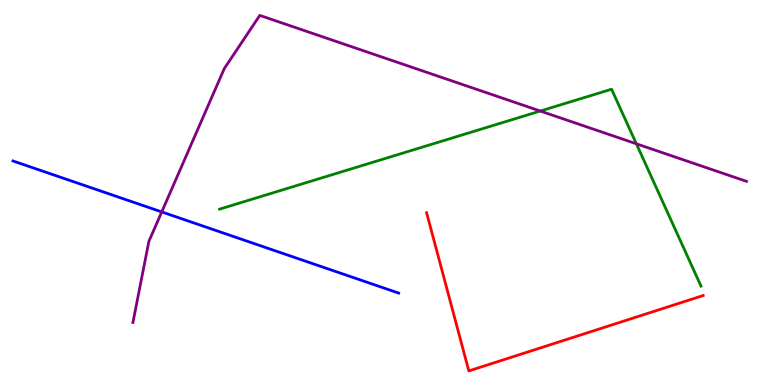[{'lines': ['blue', 'red'], 'intersections': []}, {'lines': ['green', 'red'], 'intersections': []}, {'lines': ['purple', 'red'], 'intersections': []}, {'lines': ['blue', 'green'], 'intersections': []}, {'lines': ['blue', 'purple'], 'intersections': [{'x': 2.09, 'y': 4.5}]}, {'lines': ['green', 'purple'], 'intersections': [{'x': 6.97, 'y': 7.12}, {'x': 8.21, 'y': 6.27}]}]